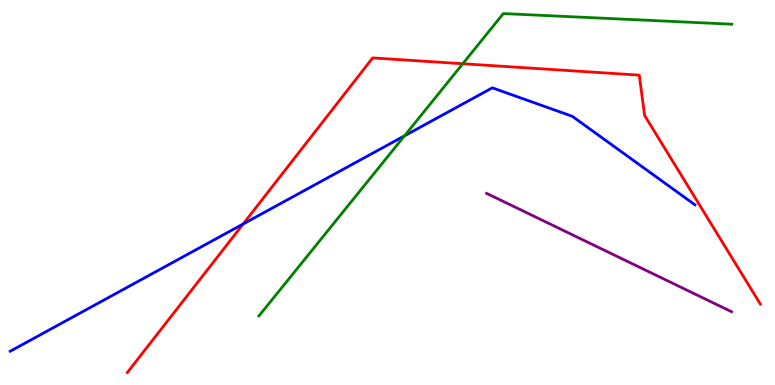[{'lines': ['blue', 'red'], 'intersections': [{'x': 3.14, 'y': 4.18}]}, {'lines': ['green', 'red'], 'intersections': [{'x': 5.97, 'y': 8.34}]}, {'lines': ['purple', 'red'], 'intersections': []}, {'lines': ['blue', 'green'], 'intersections': [{'x': 5.22, 'y': 6.47}]}, {'lines': ['blue', 'purple'], 'intersections': []}, {'lines': ['green', 'purple'], 'intersections': []}]